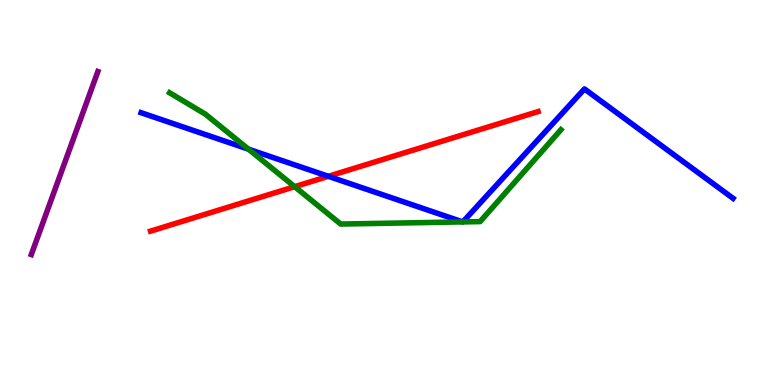[{'lines': ['blue', 'red'], 'intersections': [{'x': 4.24, 'y': 5.42}]}, {'lines': ['green', 'red'], 'intersections': [{'x': 3.8, 'y': 5.15}]}, {'lines': ['purple', 'red'], 'intersections': []}, {'lines': ['blue', 'green'], 'intersections': [{'x': 3.21, 'y': 6.13}, {'x': 5.97, 'y': 4.24}, {'x': 5.97, 'y': 4.24}]}, {'lines': ['blue', 'purple'], 'intersections': []}, {'lines': ['green', 'purple'], 'intersections': []}]